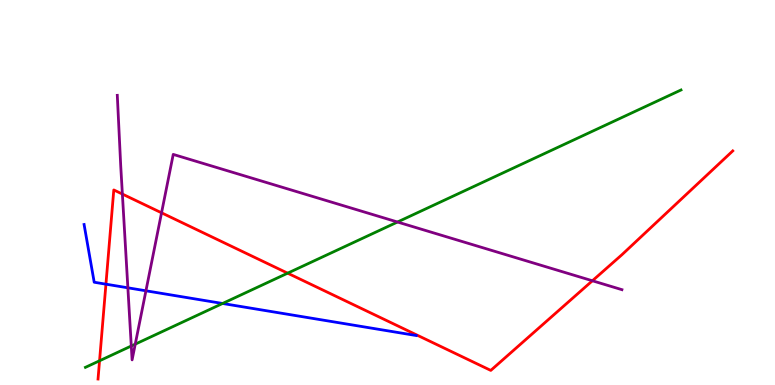[{'lines': ['blue', 'red'], 'intersections': [{'x': 1.37, 'y': 2.62}]}, {'lines': ['green', 'red'], 'intersections': [{'x': 1.28, 'y': 0.629}, {'x': 3.71, 'y': 2.9}]}, {'lines': ['purple', 'red'], 'intersections': [{'x': 1.58, 'y': 4.96}, {'x': 2.08, 'y': 4.47}, {'x': 7.64, 'y': 2.71}]}, {'lines': ['blue', 'green'], 'intersections': [{'x': 2.87, 'y': 2.12}]}, {'lines': ['blue', 'purple'], 'intersections': [{'x': 1.65, 'y': 2.52}, {'x': 1.88, 'y': 2.45}]}, {'lines': ['green', 'purple'], 'intersections': [{'x': 1.69, 'y': 1.01}, {'x': 1.75, 'y': 1.06}, {'x': 5.13, 'y': 4.23}]}]